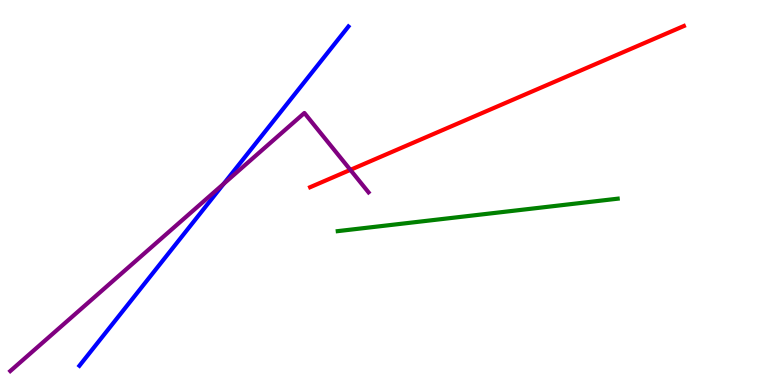[{'lines': ['blue', 'red'], 'intersections': []}, {'lines': ['green', 'red'], 'intersections': []}, {'lines': ['purple', 'red'], 'intersections': [{'x': 4.52, 'y': 5.59}]}, {'lines': ['blue', 'green'], 'intersections': []}, {'lines': ['blue', 'purple'], 'intersections': [{'x': 2.89, 'y': 5.23}]}, {'lines': ['green', 'purple'], 'intersections': []}]